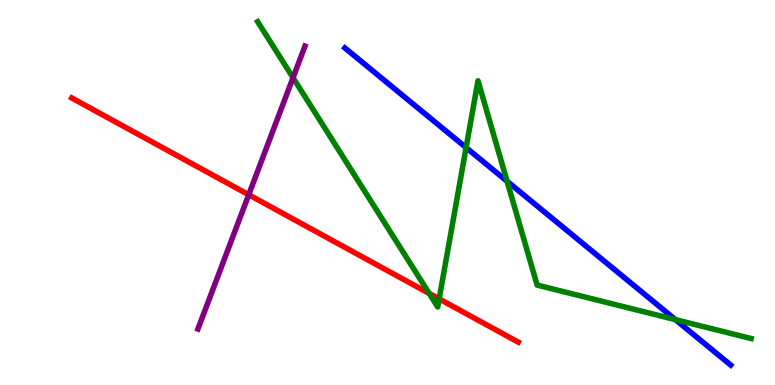[{'lines': ['blue', 'red'], 'intersections': []}, {'lines': ['green', 'red'], 'intersections': [{'x': 5.54, 'y': 2.38}, {'x': 5.67, 'y': 2.24}]}, {'lines': ['purple', 'red'], 'intersections': [{'x': 3.21, 'y': 4.94}]}, {'lines': ['blue', 'green'], 'intersections': [{'x': 6.01, 'y': 6.17}, {'x': 6.54, 'y': 5.29}, {'x': 8.72, 'y': 1.7}]}, {'lines': ['blue', 'purple'], 'intersections': []}, {'lines': ['green', 'purple'], 'intersections': [{'x': 3.78, 'y': 7.98}]}]